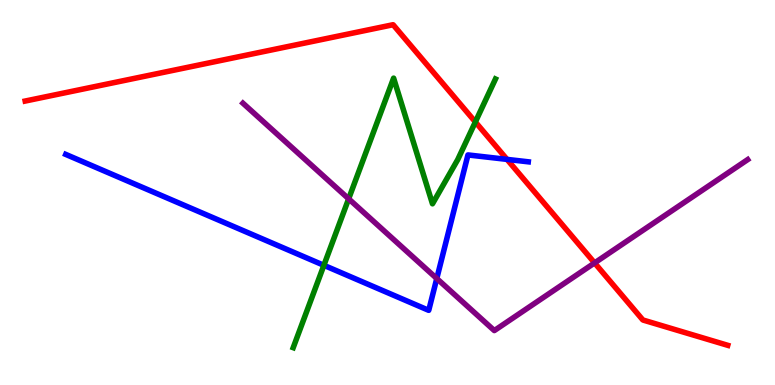[{'lines': ['blue', 'red'], 'intersections': [{'x': 6.54, 'y': 5.86}]}, {'lines': ['green', 'red'], 'intersections': [{'x': 6.13, 'y': 6.83}]}, {'lines': ['purple', 'red'], 'intersections': [{'x': 7.67, 'y': 3.17}]}, {'lines': ['blue', 'green'], 'intersections': [{'x': 4.18, 'y': 3.11}]}, {'lines': ['blue', 'purple'], 'intersections': [{'x': 5.64, 'y': 2.77}]}, {'lines': ['green', 'purple'], 'intersections': [{'x': 4.5, 'y': 4.84}]}]